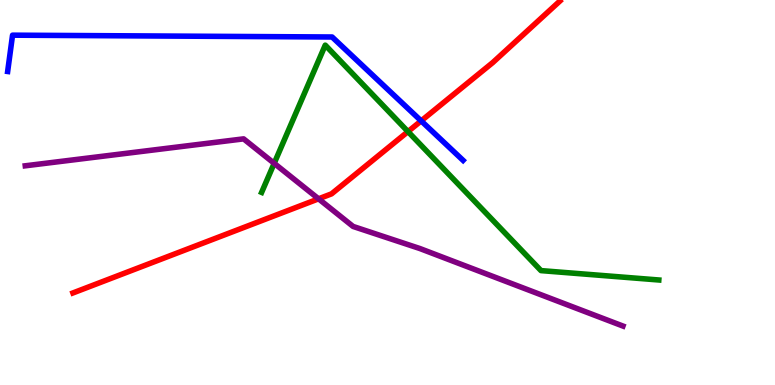[{'lines': ['blue', 'red'], 'intersections': [{'x': 5.43, 'y': 6.86}]}, {'lines': ['green', 'red'], 'intersections': [{'x': 5.26, 'y': 6.58}]}, {'lines': ['purple', 'red'], 'intersections': [{'x': 4.11, 'y': 4.84}]}, {'lines': ['blue', 'green'], 'intersections': []}, {'lines': ['blue', 'purple'], 'intersections': []}, {'lines': ['green', 'purple'], 'intersections': [{'x': 3.54, 'y': 5.76}]}]